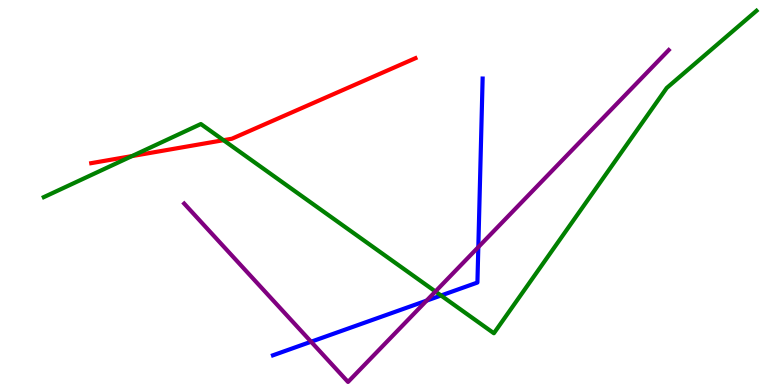[{'lines': ['blue', 'red'], 'intersections': []}, {'lines': ['green', 'red'], 'intersections': [{'x': 1.7, 'y': 5.95}, {'x': 2.88, 'y': 6.36}]}, {'lines': ['purple', 'red'], 'intersections': []}, {'lines': ['blue', 'green'], 'intersections': [{'x': 5.69, 'y': 2.32}]}, {'lines': ['blue', 'purple'], 'intersections': [{'x': 4.01, 'y': 1.12}, {'x': 5.5, 'y': 2.19}, {'x': 6.17, 'y': 3.58}]}, {'lines': ['green', 'purple'], 'intersections': [{'x': 5.62, 'y': 2.43}]}]